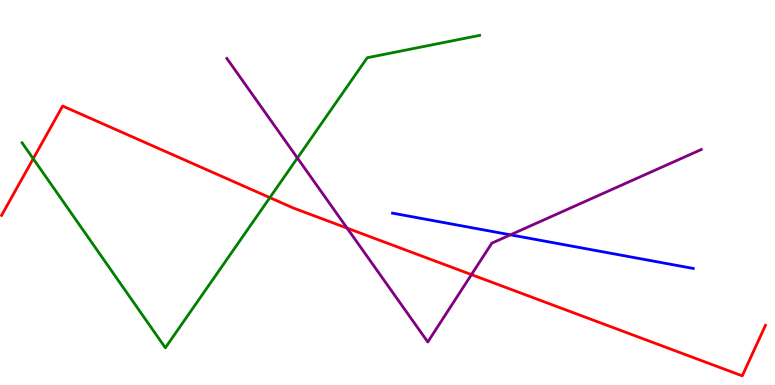[{'lines': ['blue', 'red'], 'intersections': []}, {'lines': ['green', 'red'], 'intersections': [{'x': 0.429, 'y': 5.88}, {'x': 3.48, 'y': 4.87}]}, {'lines': ['purple', 'red'], 'intersections': [{'x': 4.48, 'y': 4.07}, {'x': 6.08, 'y': 2.87}]}, {'lines': ['blue', 'green'], 'intersections': []}, {'lines': ['blue', 'purple'], 'intersections': [{'x': 6.59, 'y': 3.9}]}, {'lines': ['green', 'purple'], 'intersections': [{'x': 3.84, 'y': 5.9}]}]